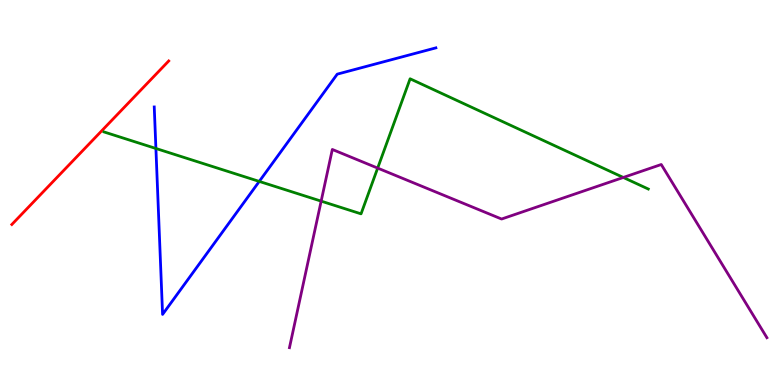[{'lines': ['blue', 'red'], 'intersections': []}, {'lines': ['green', 'red'], 'intersections': []}, {'lines': ['purple', 'red'], 'intersections': []}, {'lines': ['blue', 'green'], 'intersections': [{'x': 2.01, 'y': 6.14}, {'x': 3.35, 'y': 5.29}]}, {'lines': ['blue', 'purple'], 'intersections': []}, {'lines': ['green', 'purple'], 'intersections': [{'x': 4.14, 'y': 4.78}, {'x': 4.87, 'y': 5.63}, {'x': 8.04, 'y': 5.39}]}]